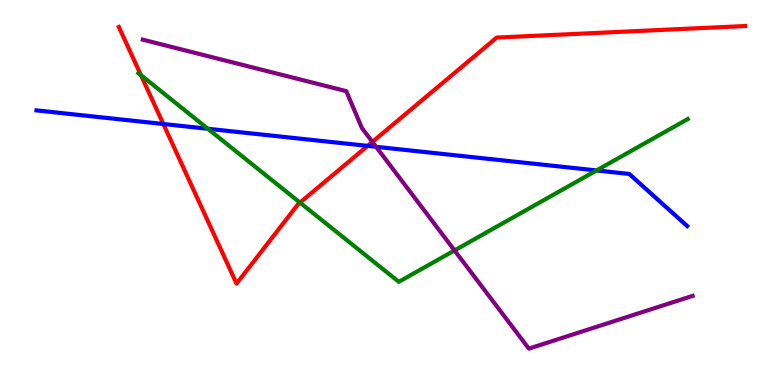[{'lines': ['blue', 'red'], 'intersections': [{'x': 2.11, 'y': 6.78}, {'x': 4.74, 'y': 6.21}]}, {'lines': ['green', 'red'], 'intersections': [{'x': 1.82, 'y': 8.05}, {'x': 3.87, 'y': 4.74}]}, {'lines': ['purple', 'red'], 'intersections': [{'x': 4.8, 'y': 6.31}]}, {'lines': ['blue', 'green'], 'intersections': [{'x': 2.68, 'y': 6.66}, {'x': 7.7, 'y': 5.57}]}, {'lines': ['blue', 'purple'], 'intersections': [{'x': 4.85, 'y': 6.19}]}, {'lines': ['green', 'purple'], 'intersections': [{'x': 5.87, 'y': 3.5}]}]